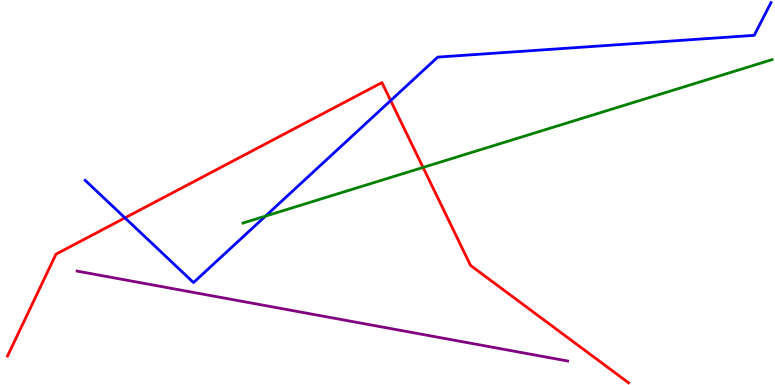[{'lines': ['blue', 'red'], 'intersections': [{'x': 1.61, 'y': 4.34}, {'x': 5.04, 'y': 7.39}]}, {'lines': ['green', 'red'], 'intersections': [{'x': 5.46, 'y': 5.65}]}, {'lines': ['purple', 'red'], 'intersections': []}, {'lines': ['blue', 'green'], 'intersections': [{'x': 3.43, 'y': 4.39}]}, {'lines': ['blue', 'purple'], 'intersections': []}, {'lines': ['green', 'purple'], 'intersections': []}]